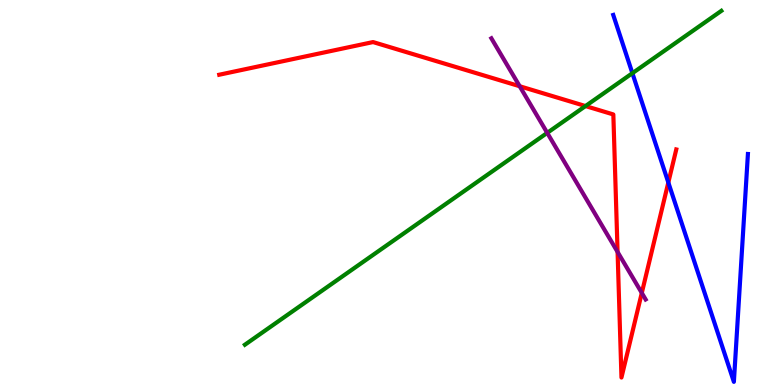[{'lines': ['blue', 'red'], 'intersections': [{'x': 8.62, 'y': 5.26}]}, {'lines': ['green', 'red'], 'intersections': [{'x': 7.55, 'y': 7.25}]}, {'lines': ['purple', 'red'], 'intersections': [{'x': 6.71, 'y': 7.76}, {'x': 7.97, 'y': 3.46}, {'x': 8.28, 'y': 2.39}]}, {'lines': ['blue', 'green'], 'intersections': [{'x': 8.16, 'y': 8.1}]}, {'lines': ['blue', 'purple'], 'intersections': []}, {'lines': ['green', 'purple'], 'intersections': [{'x': 7.06, 'y': 6.55}]}]